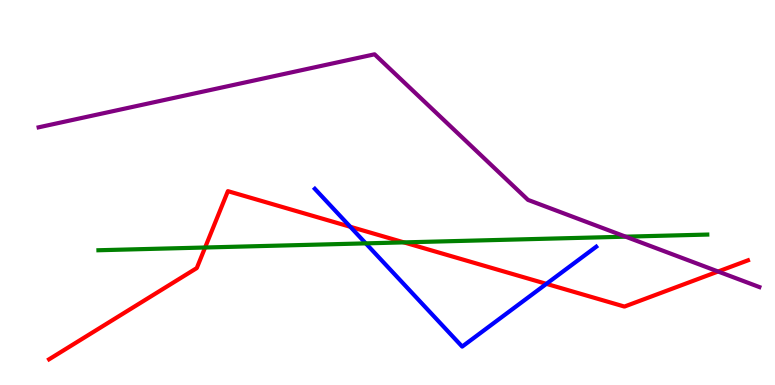[{'lines': ['blue', 'red'], 'intersections': [{'x': 4.52, 'y': 4.11}, {'x': 7.05, 'y': 2.63}]}, {'lines': ['green', 'red'], 'intersections': [{'x': 2.65, 'y': 3.57}, {'x': 5.21, 'y': 3.7}]}, {'lines': ['purple', 'red'], 'intersections': [{'x': 9.27, 'y': 2.95}]}, {'lines': ['blue', 'green'], 'intersections': [{'x': 4.72, 'y': 3.68}]}, {'lines': ['blue', 'purple'], 'intersections': []}, {'lines': ['green', 'purple'], 'intersections': [{'x': 8.07, 'y': 3.85}]}]